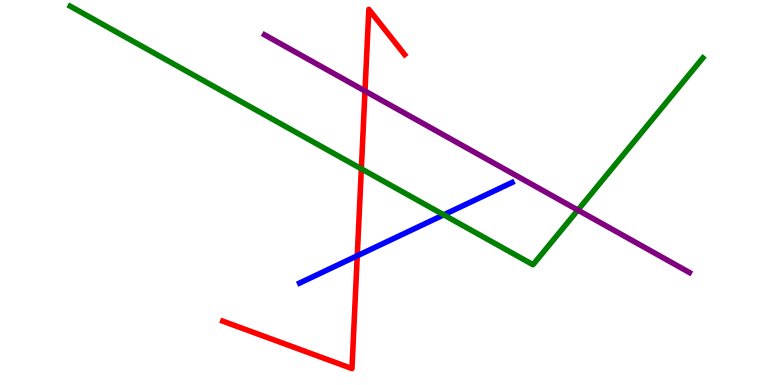[{'lines': ['blue', 'red'], 'intersections': [{'x': 4.61, 'y': 3.36}]}, {'lines': ['green', 'red'], 'intersections': [{'x': 4.66, 'y': 5.61}]}, {'lines': ['purple', 'red'], 'intersections': [{'x': 4.71, 'y': 7.64}]}, {'lines': ['blue', 'green'], 'intersections': [{'x': 5.73, 'y': 4.42}]}, {'lines': ['blue', 'purple'], 'intersections': []}, {'lines': ['green', 'purple'], 'intersections': [{'x': 7.46, 'y': 4.54}]}]